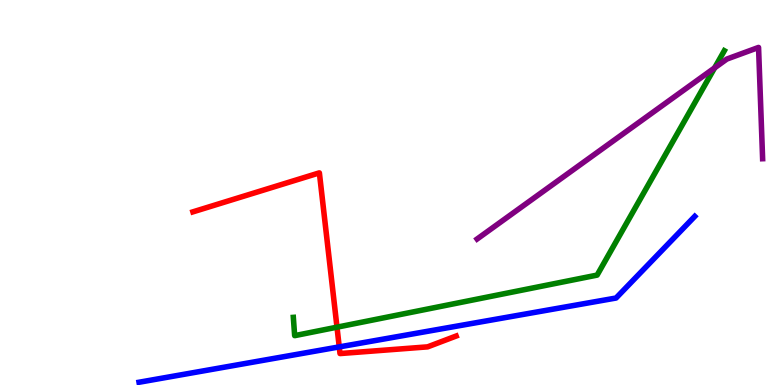[{'lines': ['blue', 'red'], 'intersections': [{'x': 4.38, 'y': 0.99}]}, {'lines': ['green', 'red'], 'intersections': [{'x': 4.35, 'y': 1.5}]}, {'lines': ['purple', 'red'], 'intersections': []}, {'lines': ['blue', 'green'], 'intersections': []}, {'lines': ['blue', 'purple'], 'intersections': []}, {'lines': ['green', 'purple'], 'intersections': [{'x': 9.22, 'y': 8.24}]}]